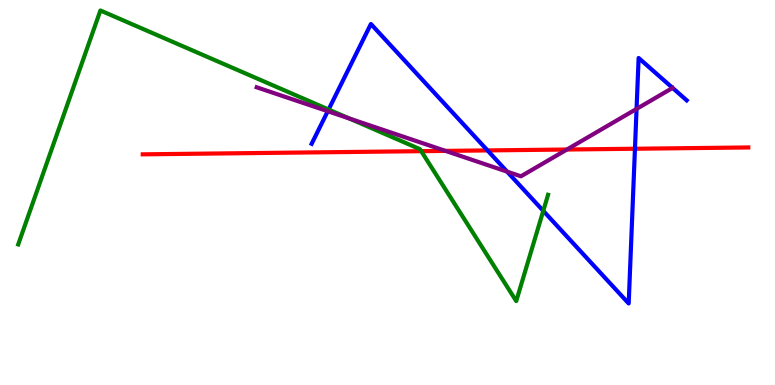[{'lines': ['blue', 'red'], 'intersections': [{'x': 6.29, 'y': 6.09}, {'x': 8.19, 'y': 6.14}]}, {'lines': ['green', 'red'], 'intersections': [{'x': 5.44, 'y': 6.07}]}, {'lines': ['purple', 'red'], 'intersections': [{'x': 5.75, 'y': 6.08}, {'x': 7.31, 'y': 6.12}]}, {'lines': ['blue', 'green'], 'intersections': [{'x': 4.24, 'y': 7.16}, {'x': 7.01, 'y': 4.52}]}, {'lines': ['blue', 'purple'], 'intersections': [{'x': 4.23, 'y': 7.11}, {'x': 6.54, 'y': 5.54}, {'x': 8.21, 'y': 7.17}]}, {'lines': ['green', 'purple'], 'intersections': [{'x': 4.51, 'y': 6.92}]}]